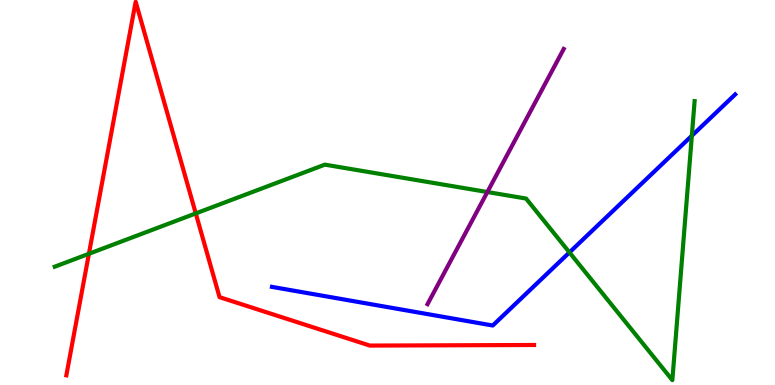[{'lines': ['blue', 'red'], 'intersections': []}, {'lines': ['green', 'red'], 'intersections': [{'x': 1.15, 'y': 3.41}, {'x': 2.53, 'y': 4.46}]}, {'lines': ['purple', 'red'], 'intersections': []}, {'lines': ['blue', 'green'], 'intersections': [{'x': 7.35, 'y': 3.44}, {'x': 8.93, 'y': 6.47}]}, {'lines': ['blue', 'purple'], 'intersections': []}, {'lines': ['green', 'purple'], 'intersections': [{'x': 6.29, 'y': 5.01}]}]